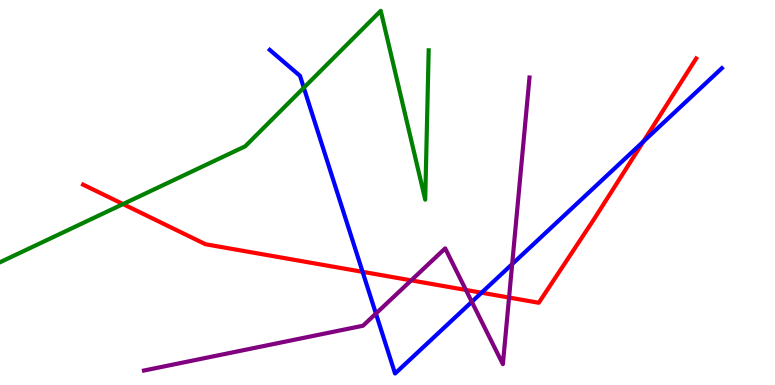[{'lines': ['blue', 'red'], 'intersections': [{'x': 4.68, 'y': 2.94}, {'x': 6.21, 'y': 2.4}, {'x': 8.3, 'y': 6.32}]}, {'lines': ['green', 'red'], 'intersections': [{'x': 1.59, 'y': 4.7}]}, {'lines': ['purple', 'red'], 'intersections': [{'x': 5.31, 'y': 2.72}, {'x': 6.01, 'y': 2.47}, {'x': 6.57, 'y': 2.27}]}, {'lines': ['blue', 'green'], 'intersections': [{'x': 3.92, 'y': 7.72}]}, {'lines': ['blue', 'purple'], 'intersections': [{'x': 4.85, 'y': 1.86}, {'x': 6.09, 'y': 2.16}, {'x': 6.61, 'y': 3.14}]}, {'lines': ['green', 'purple'], 'intersections': []}]